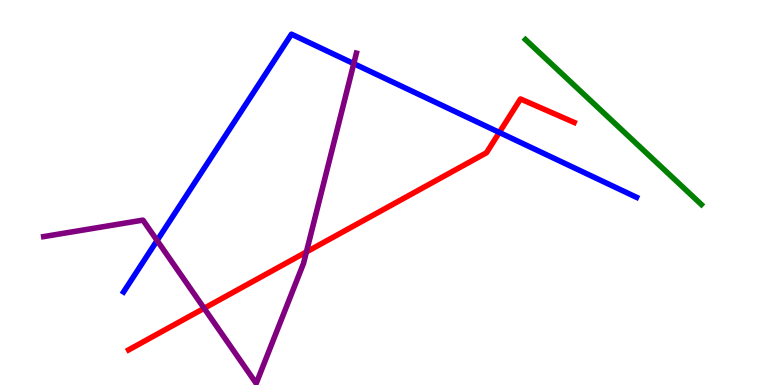[{'lines': ['blue', 'red'], 'intersections': [{'x': 6.44, 'y': 6.56}]}, {'lines': ['green', 'red'], 'intersections': []}, {'lines': ['purple', 'red'], 'intersections': [{'x': 2.63, 'y': 1.99}, {'x': 3.95, 'y': 3.46}]}, {'lines': ['blue', 'green'], 'intersections': []}, {'lines': ['blue', 'purple'], 'intersections': [{'x': 2.03, 'y': 3.75}, {'x': 4.56, 'y': 8.35}]}, {'lines': ['green', 'purple'], 'intersections': []}]